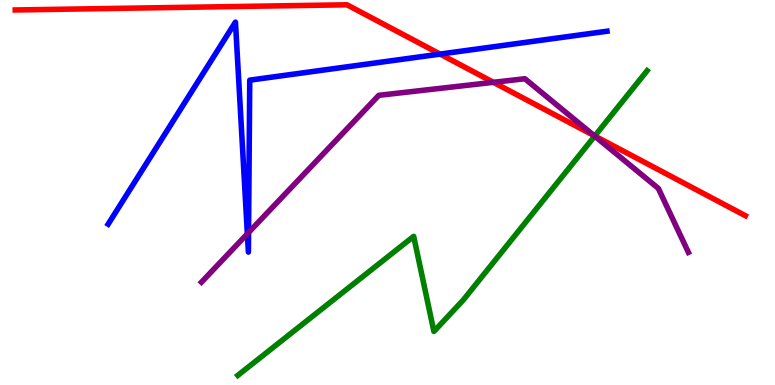[{'lines': ['blue', 'red'], 'intersections': [{'x': 5.68, 'y': 8.6}]}, {'lines': ['green', 'red'], 'intersections': [{'x': 7.67, 'y': 6.47}]}, {'lines': ['purple', 'red'], 'intersections': [{'x': 6.37, 'y': 7.86}, {'x': 7.67, 'y': 6.48}]}, {'lines': ['blue', 'green'], 'intersections': []}, {'lines': ['blue', 'purple'], 'intersections': [{'x': 3.19, 'y': 3.93}, {'x': 3.21, 'y': 3.96}]}, {'lines': ['green', 'purple'], 'intersections': [{'x': 7.67, 'y': 6.47}]}]